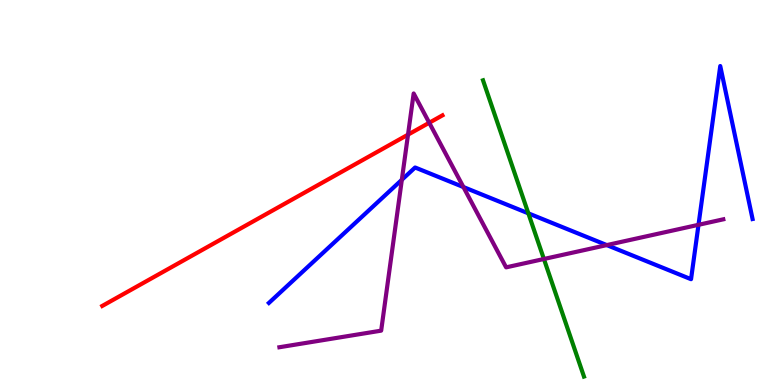[{'lines': ['blue', 'red'], 'intersections': []}, {'lines': ['green', 'red'], 'intersections': []}, {'lines': ['purple', 'red'], 'intersections': [{'x': 5.26, 'y': 6.5}, {'x': 5.54, 'y': 6.81}]}, {'lines': ['blue', 'green'], 'intersections': [{'x': 6.82, 'y': 4.46}]}, {'lines': ['blue', 'purple'], 'intersections': [{'x': 5.18, 'y': 5.33}, {'x': 5.98, 'y': 5.14}, {'x': 7.83, 'y': 3.63}, {'x': 9.01, 'y': 4.16}]}, {'lines': ['green', 'purple'], 'intersections': [{'x': 7.02, 'y': 3.27}]}]